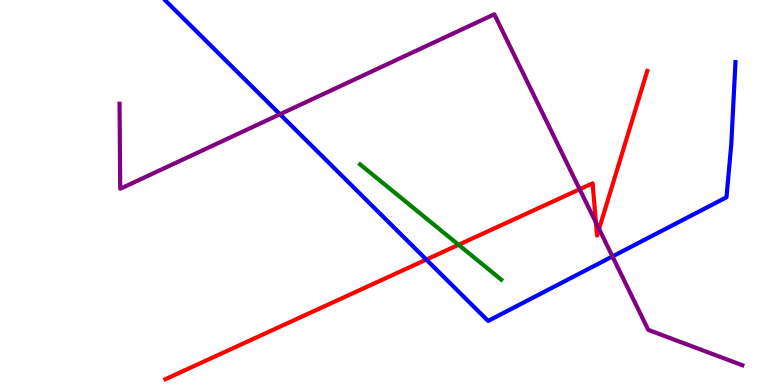[{'lines': ['blue', 'red'], 'intersections': [{'x': 5.5, 'y': 3.26}]}, {'lines': ['green', 'red'], 'intersections': [{'x': 5.92, 'y': 3.64}]}, {'lines': ['purple', 'red'], 'intersections': [{'x': 7.48, 'y': 5.08}, {'x': 7.69, 'y': 4.22}, {'x': 7.73, 'y': 4.05}]}, {'lines': ['blue', 'green'], 'intersections': []}, {'lines': ['blue', 'purple'], 'intersections': [{'x': 3.61, 'y': 7.03}, {'x': 7.9, 'y': 3.34}]}, {'lines': ['green', 'purple'], 'intersections': []}]